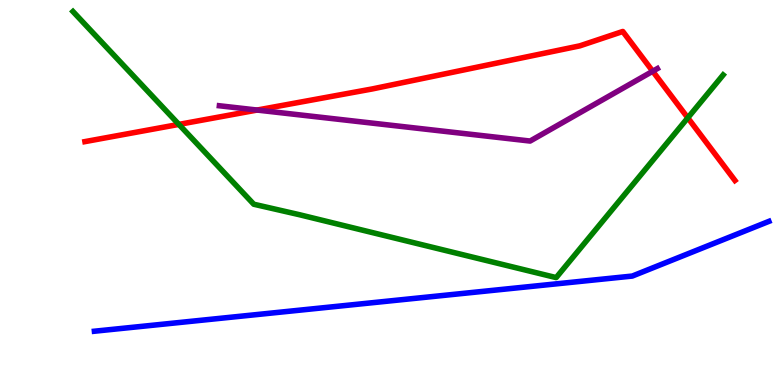[{'lines': ['blue', 'red'], 'intersections': []}, {'lines': ['green', 'red'], 'intersections': [{'x': 2.31, 'y': 6.77}, {'x': 8.87, 'y': 6.94}]}, {'lines': ['purple', 'red'], 'intersections': [{'x': 3.32, 'y': 7.14}, {'x': 8.42, 'y': 8.15}]}, {'lines': ['blue', 'green'], 'intersections': []}, {'lines': ['blue', 'purple'], 'intersections': []}, {'lines': ['green', 'purple'], 'intersections': []}]